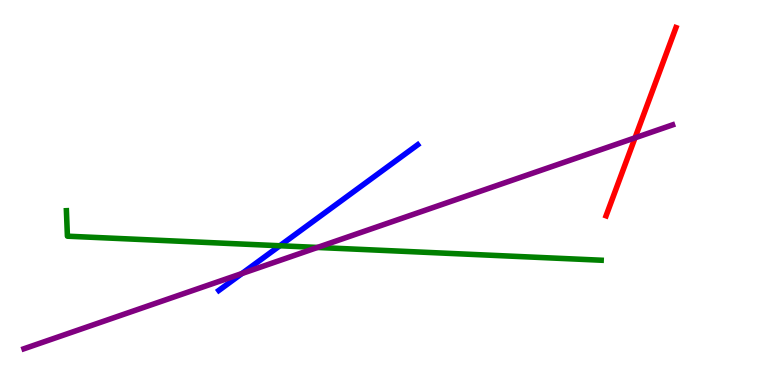[{'lines': ['blue', 'red'], 'intersections': []}, {'lines': ['green', 'red'], 'intersections': []}, {'lines': ['purple', 'red'], 'intersections': [{'x': 8.19, 'y': 6.42}]}, {'lines': ['blue', 'green'], 'intersections': [{'x': 3.61, 'y': 3.62}]}, {'lines': ['blue', 'purple'], 'intersections': [{'x': 3.12, 'y': 2.9}]}, {'lines': ['green', 'purple'], 'intersections': [{'x': 4.1, 'y': 3.57}]}]